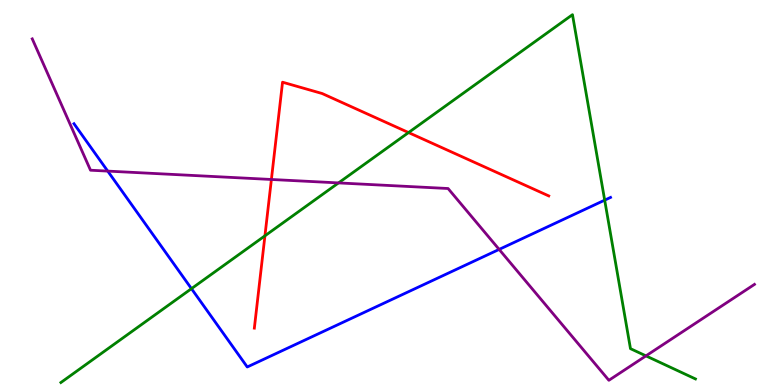[{'lines': ['blue', 'red'], 'intersections': []}, {'lines': ['green', 'red'], 'intersections': [{'x': 3.42, 'y': 3.87}, {'x': 5.27, 'y': 6.56}]}, {'lines': ['purple', 'red'], 'intersections': [{'x': 3.5, 'y': 5.34}]}, {'lines': ['blue', 'green'], 'intersections': [{'x': 2.47, 'y': 2.5}, {'x': 7.8, 'y': 4.8}]}, {'lines': ['blue', 'purple'], 'intersections': [{'x': 1.39, 'y': 5.56}, {'x': 6.44, 'y': 3.52}]}, {'lines': ['green', 'purple'], 'intersections': [{'x': 4.37, 'y': 5.25}, {'x': 8.33, 'y': 0.757}]}]